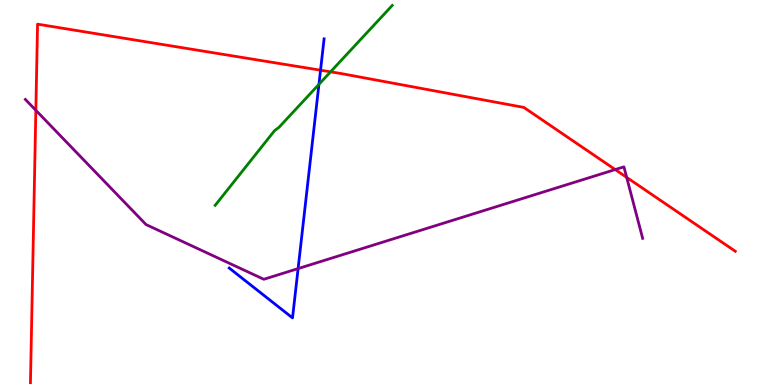[{'lines': ['blue', 'red'], 'intersections': [{'x': 4.14, 'y': 8.18}]}, {'lines': ['green', 'red'], 'intersections': [{'x': 4.27, 'y': 8.13}]}, {'lines': ['purple', 'red'], 'intersections': [{'x': 0.463, 'y': 7.14}, {'x': 7.94, 'y': 5.6}, {'x': 8.09, 'y': 5.39}]}, {'lines': ['blue', 'green'], 'intersections': [{'x': 4.12, 'y': 7.81}]}, {'lines': ['blue', 'purple'], 'intersections': [{'x': 3.85, 'y': 3.02}]}, {'lines': ['green', 'purple'], 'intersections': []}]